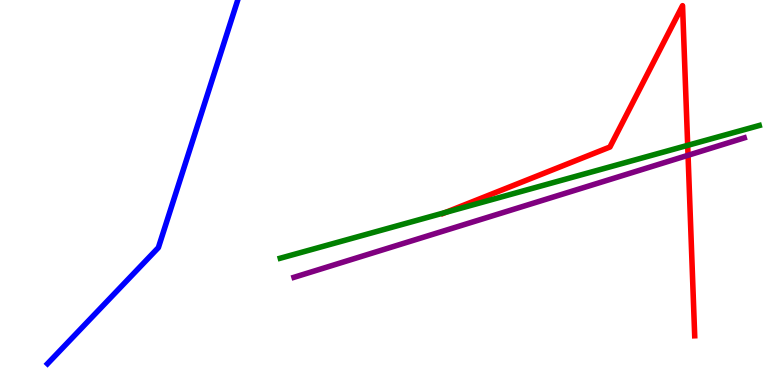[{'lines': ['blue', 'red'], 'intersections': []}, {'lines': ['green', 'red'], 'intersections': [{'x': 5.75, 'y': 4.48}, {'x': 8.87, 'y': 6.23}]}, {'lines': ['purple', 'red'], 'intersections': [{'x': 8.88, 'y': 5.97}]}, {'lines': ['blue', 'green'], 'intersections': []}, {'lines': ['blue', 'purple'], 'intersections': []}, {'lines': ['green', 'purple'], 'intersections': []}]